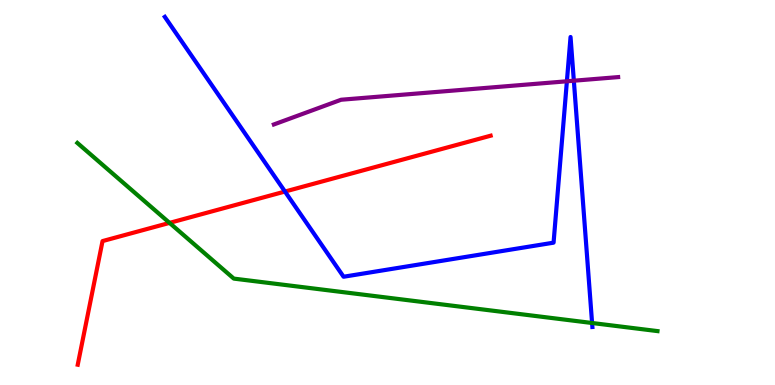[{'lines': ['blue', 'red'], 'intersections': [{'x': 3.68, 'y': 5.02}]}, {'lines': ['green', 'red'], 'intersections': [{'x': 2.19, 'y': 4.21}]}, {'lines': ['purple', 'red'], 'intersections': []}, {'lines': ['blue', 'green'], 'intersections': [{'x': 7.64, 'y': 1.61}]}, {'lines': ['blue', 'purple'], 'intersections': [{'x': 7.31, 'y': 7.89}, {'x': 7.4, 'y': 7.9}]}, {'lines': ['green', 'purple'], 'intersections': []}]